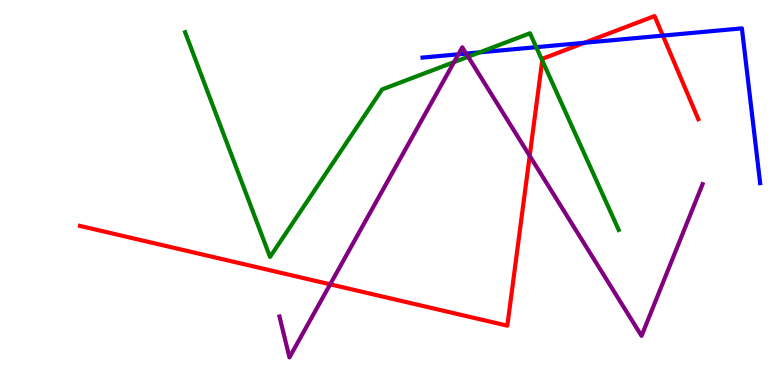[{'lines': ['blue', 'red'], 'intersections': [{'x': 7.54, 'y': 8.89}, {'x': 8.55, 'y': 9.08}]}, {'lines': ['green', 'red'], 'intersections': [{'x': 7.0, 'y': 8.43}]}, {'lines': ['purple', 'red'], 'intersections': [{'x': 4.26, 'y': 2.62}, {'x': 6.83, 'y': 5.95}]}, {'lines': ['blue', 'green'], 'intersections': [{'x': 6.19, 'y': 8.64}, {'x': 6.92, 'y': 8.77}]}, {'lines': ['blue', 'purple'], 'intersections': [{'x': 5.91, 'y': 8.59}, {'x': 6.02, 'y': 8.61}]}, {'lines': ['green', 'purple'], 'intersections': [{'x': 5.86, 'y': 8.39}, {'x': 6.04, 'y': 8.53}]}]